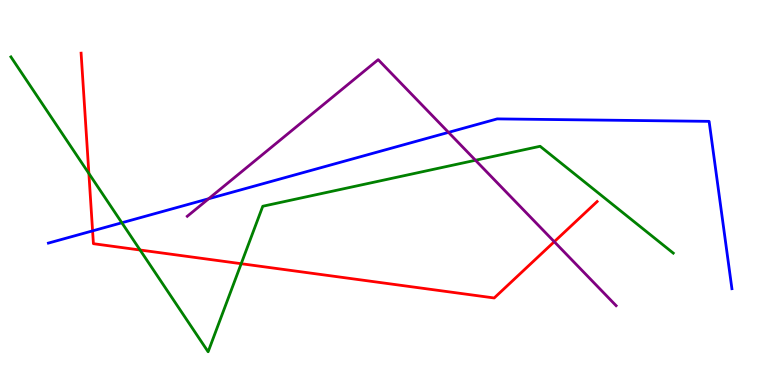[{'lines': ['blue', 'red'], 'intersections': [{'x': 1.19, 'y': 4.0}]}, {'lines': ['green', 'red'], 'intersections': [{'x': 1.15, 'y': 5.49}, {'x': 1.81, 'y': 3.51}, {'x': 3.11, 'y': 3.15}]}, {'lines': ['purple', 'red'], 'intersections': [{'x': 7.15, 'y': 3.72}]}, {'lines': ['blue', 'green'], 'intersections': [{'x': 1.57, 'y': 4.21}]}, {'lines': ['blue', 'purple'], 'intersections': [{'x': 2.69, 'y': 4.84}, {'x': 5.79, 'y': 6.56}]}, {'lines': ['green', 'purple'], 'intersections': [{'x': 6.14, 'y': 5.84}]}]